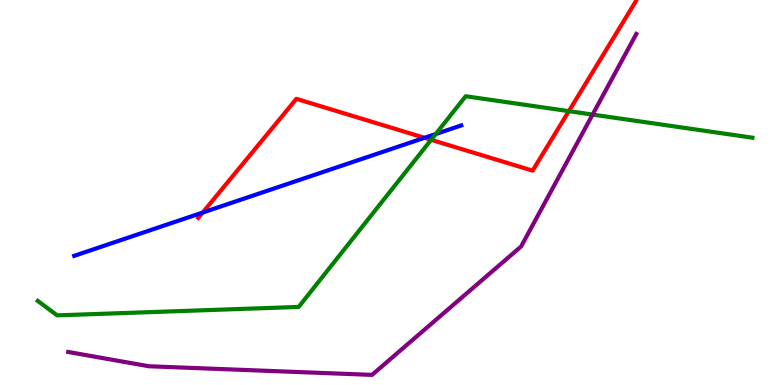[{'lines': ['blue', 'red'], 'intersections': [{'x': 2.62, 'y': 4.48}, {'x': 5.48, 'y': 6.42}]}, {'lines': ['green', 'red'], 'intersections': [{'x': 5.56, 'y': 6.37}, {'x': 7.34, 'y': 7.11}]}, {'lines': ['purple', 'red'], 'intersections': []}, {'lines': ['blue', 'green'], 'intersections': [{'x': 5.62, 'y': 6.52}]}, {'lines': ['blue', 'purple'], 'intersections': []}, {'lines': ['green', 'purple'], 'intersections': [{'x': 7.65, 'y': 7.02}]}]